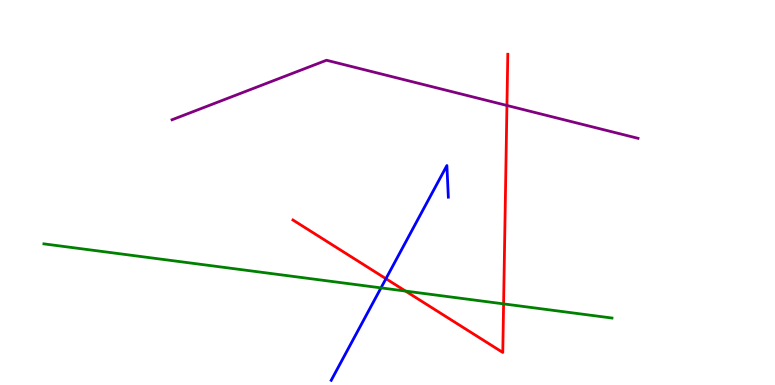[{'lines': ['blue', 'red'], 'intersections': [{'x': 4.98, 'y': 2.76}]}, {'lines': ['green', 'red'], 'intersections': [{'x': 5.23, 'y': 2.44}, {'x': 6.5, 'y': 2.11}]}, {'lines': ['purple', 'red'], 'intersections': [{'x': 6.54, 'y': 7.26}]}, {'lines': ['blue', 'green'], 'intersections': [{'x': 4.92, 'y': 2.52}]}, {'lines': ['blue', 'purple'], 'intersections': []}, {'lines': ['green', 'purple'], 'intersections': []}]